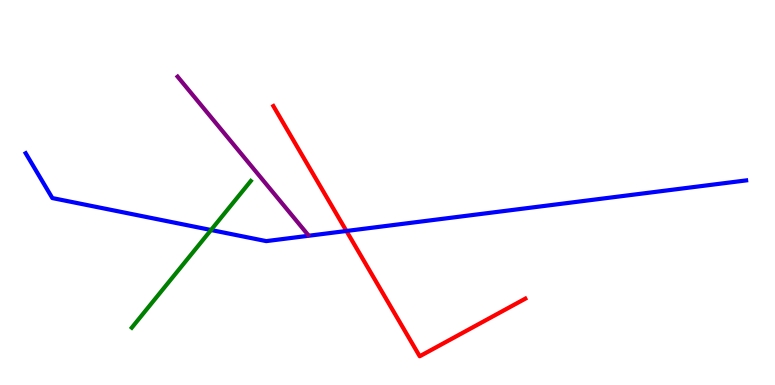[{'lines': ['blue', 'red'], 'intersections': [{'x': 4.47, 'y': 4.0}]}, {'lines': ['green', 'red'], 'intersections': []}, {'lines': ['purple', 'red'], 'intersections': []}, {'lines': ['blue', 'green'], 'intersections': [{'x': 2.72, 'y': 4.03}]}, {'lines': ['blue', 'purple'], 'intersections': []}, {'lines': ['green', 'purple'], 'intersections': []}]